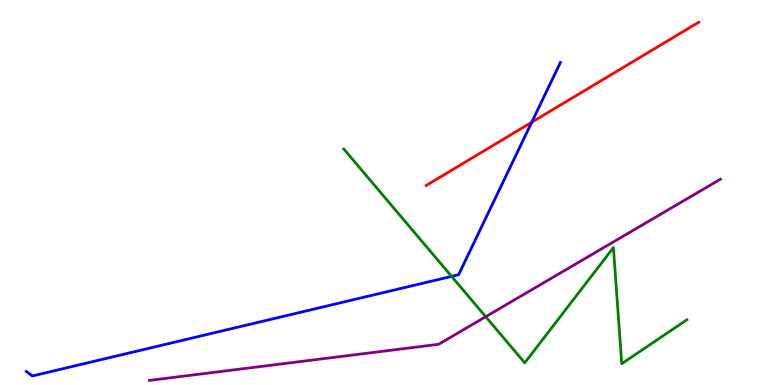[{'lines': ['blue', 'red'], 'intersections': [{'x': 6.86, 'y': 6.82}]}, {'lines': ['green', 'red'], 'intersections': []}, {'lines': ['purple', 'red'], 'intersections': []}, {'lines': ['blue', 'green'], 'intersections': [{'x': 5.83, 'y': 2.82}]}, {'lines': ['blue', 'purple'], 'intersections': []}, {'lines': ['green', 'purple'], 'intersections': [{'x': 6.27, 'y': 1.77}]}]